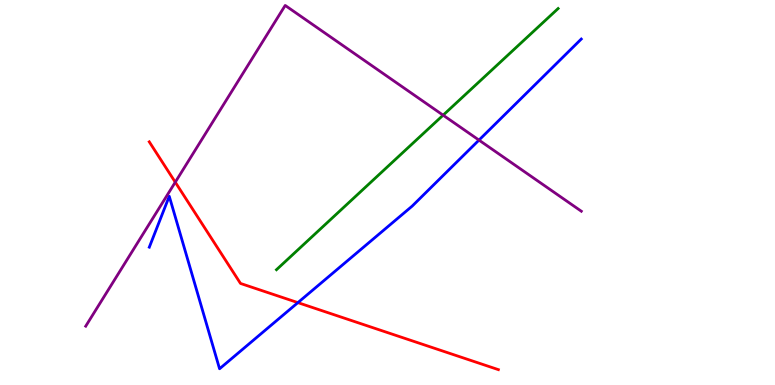[{'lines': ['blue', 'red'], 'intersections': [{'x': 3.84, 'y': 2.14}]}, {'lines': ['green', 'red'], 'intersections': []}, {'lines': ['purple', 'red'], 'intersections': [{'x': 2.26, 'y': 5.27}]}, {'lines': ['blue', 'green'], 'intersections': []}, {'lines': ['blue', 'purple'], 'intersections': [{'x': 6.18, 'y': 6.36}]}, {'lines': ['green', 'purple'], 'intersections': [{'x': 5.72, 'y': 7.01}]}]